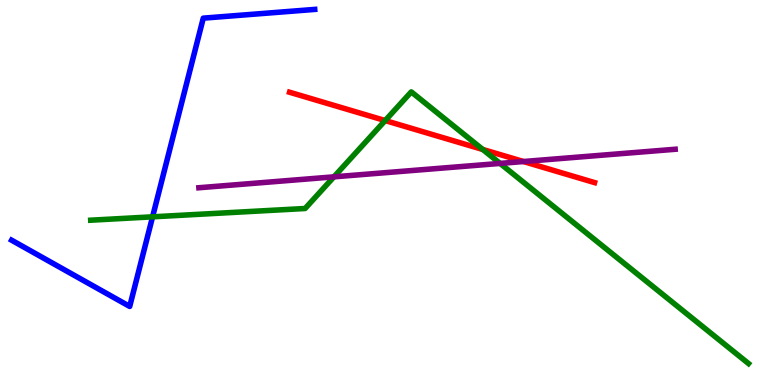[{'lines': ['blue', 'red'], 'intersections': []}, {'lines': ['green', 'red'], 'intersections': [{'x': 4.97, 'y': 6.87}, {'x': 6.23, 'y': 6.12}]}, {'lines': ['purple', 'red'], 'intersections': [{'x': 6.75, 'y': 5.8}]}, {'lines': ['blue', 'green'], 'intersections': [{'x': 1.97, 'y': 4.37}]}, {'lines': ['blue', 'purple'], 'intersections': []}, {'lines': ['green', 'purple'], 'intersections': [{'x': 4.31, 'y': 5.41}, {'x': 6.45, 'y': 5.76}]}]